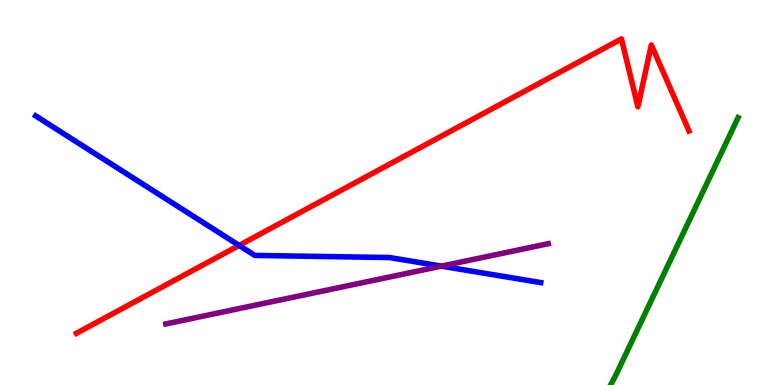[{'lines': ['blue', 'red'], 'intersections': [{'x': 3.09, 'y': 3.63}]}, {'lines': ['green', 'red'], 'intersections': []}, {'lines': ['purple', 'red'], 'intersections': []}, {'lines': ['blue', 'green'], 'intersections': []}, {'lines': ['blue', 'purple'], 'intersections': [{'x': 5.69, 'y': 3.09}]}, {'lines': ['green', 'purple'], 'intersections': []}]